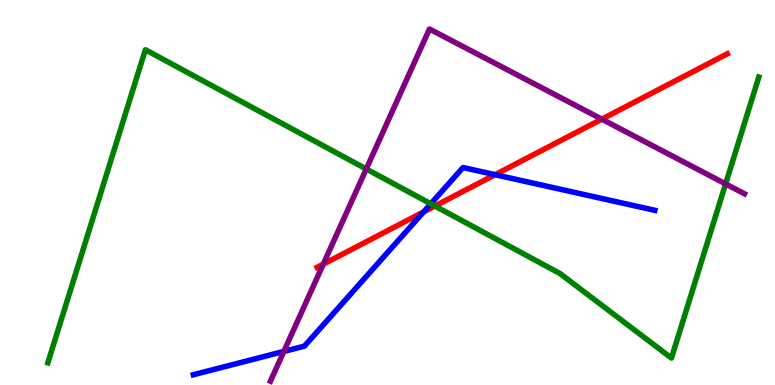[{'lines': ['blue', 'red'], 'intersections': [{'x': 5.47, 'y': 4.49}, {'x': 6.39, 'y': 5.46}]}, {'lines': ['green', 'red'], 'intersections': [{'x': 5.61, 'y': 4.65}]}, {'lines': ['purple', 'red'], 'intersections': [{'x': 4.17, 'y': 3.14}, {'x': 7.77, 'y': 6.9}]}, {'lines': ['blue', 'green'], 'intersections': [{'x': 5.56, 'y': 4.71}]}, {'lines': ['blue', 'purple'], 'intersections': [{'x': 3.66, 'y': 0.872}]}, {'lines': ['green', 'purple'], 'intersections': [{'x': 4.73, 'y': 5.61}, {'x': 9.36, 'y': 5.22}]}]